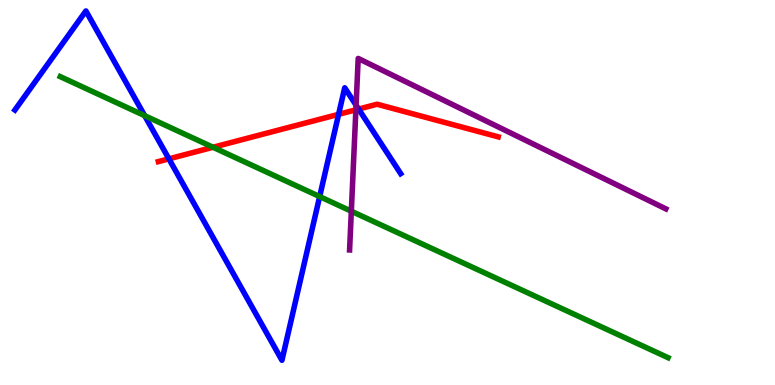[{'lines': ['blue', 'red'], 'intersections': [{'x': 2.18, 'y': 5.87}, {'x': 4.37, 'y': 7.03}, {'x': 4.63, 'y': 7.17}]}, {'lines': ['green', 'red'], 'intersections': [{'x': 2.75, 'y': 6.17}]}, {'lines': ['purple', 'red'], 'intersections': [{'x': 4.59, 'y': 7.15}]}, {'lines': ['blue', 'green'], 'intersections': [{'x': 1.87, 'y': 7.0}, {'x': 4.12, 'y': 4.89}]}, {'lines': ['blue', 'purple'], 'intersections': [{'x': 4.59, 'y': 7.27}]}, {'lines': ['green', 'purple'], 'intersections': [{'x': 4.53, 'y': 4.51}]}]